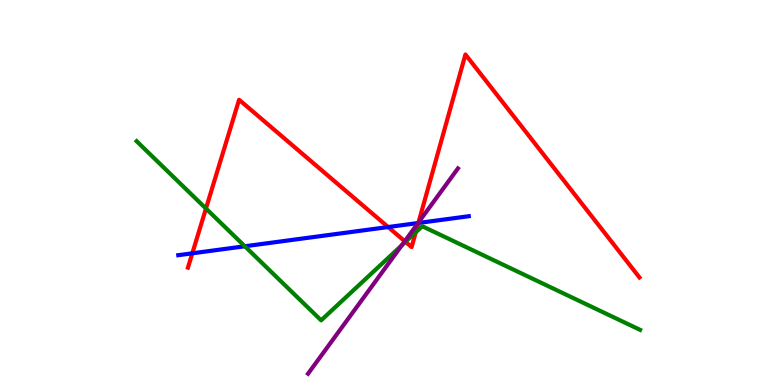[{'lines': ['blue', 'red'], 'intersections': [{'x': 2.48, 'y': 3.42}, {'x': 5.01, 'y': 4.1}, {'x': 5.4, 'y': 4.21}]}, {'lines': ['green', 'red'], 'intersections': [{'x': 2.66, 'y': 4.58}, {'x': 5.23, 'y': 3.72}, {'x': 5.36, 'y': 3.97}]}, {'lines': ['purple', 'red'], 'intersections': [{'x': 5.22, 'y': 3.73}, {'x': 5.4, 'y': 4.22}]}, {'lines': ['blue', 'green'], 'intersections': [{'x': 3.16, 'y': 3.6}]}, {'lines': ['blue', 'purple'], 'intersections': [{'x': 5.39, 'y': 4.21}]}, {'lines': ['green', 'purple'], 'intersections': [{'x': 5.19, 'y': 3.63}]}]